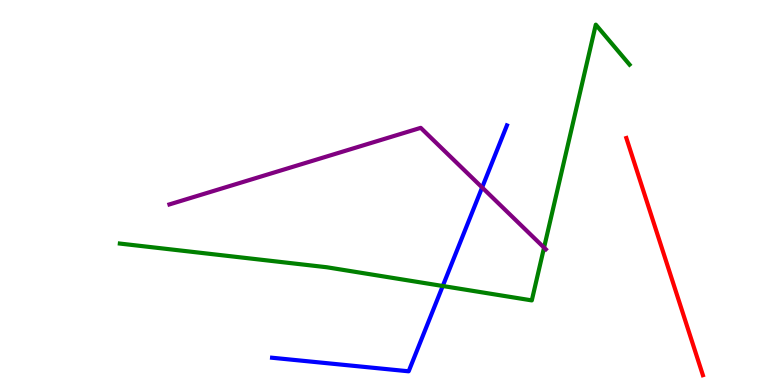[{'lines': ['blue', 'red'], 'intersections': []}, {'lines': ['green', 'red'], 'intersections': []}, {'lines': ['purple', 'red'], 'intersections': []}, {'lines': ['blue', 'green'], 'intersections': [{'x': 5.71, 'y': 2.57}]}, {'lines': ['blue', 'purple'], 'intersections': [{'x': 6.22, 'y': 5.13}]}, {'lines': ['green', 'purple'], 'intersections': [{'x': 7.02, 'y': 3.57}]}]